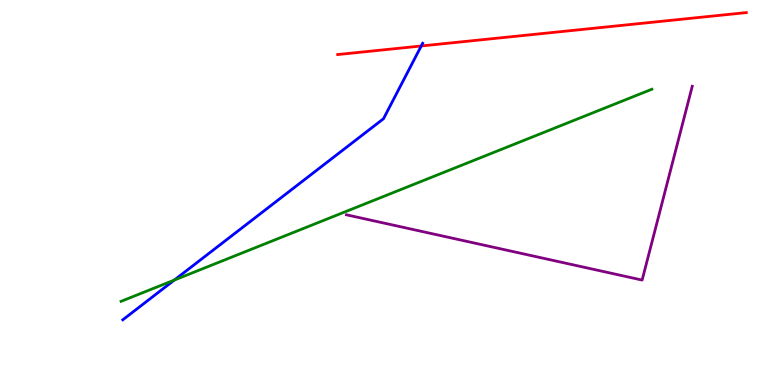[{'lines': ['blue', 'red'], 'intersections': [{'x': 5.44, 'y': 8.81}]}, {'lines': ['green', 'red'], 'intersections': []}, {'lines': ['purple', 'red'], 'intersections': []}, {'lines': ['blue', 'green'], 'intersections': [{'x': 2.25, 'y': 2.73}]}, {'lines': ['blue', 'purple'], 'intersections': []}, {'lines': ['green', 'purple'], 'intersections': []}]